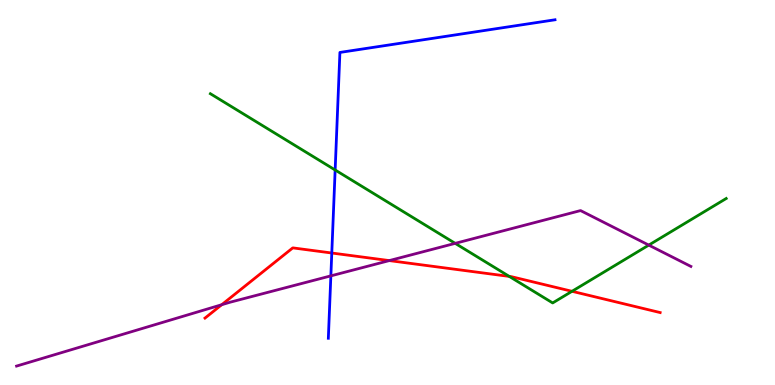[{'lines': ['blue', 'red'], 'intersections': [{'x': 4.28, 'y': 3.43}]}, {'lines': ['green', 'red'], 'intersections': [{'x': 6.57, 'y': 2.82}, {'x': 7.38, 'y': 2.43}]}, {'lines': ['purple', 'red'], 'intersections': [{'x': 2.86, 'y': 2.09}, {'x': 5.02, 'y': 3.23}]}, {'lines': ['blue', 'green'], 'intersections': [{'x': 4.32, 'y': 5.58}]}, {'lines': ['blue', 'purple'], 'intersections': [{'x': 4.27, 'y': 2.83}]}, {'lines': ['green', 'purple'], 'intersections': [{'x': 5.87, 'y': 3.68}, {'x': 8.37, 'y': 3.63}]}]